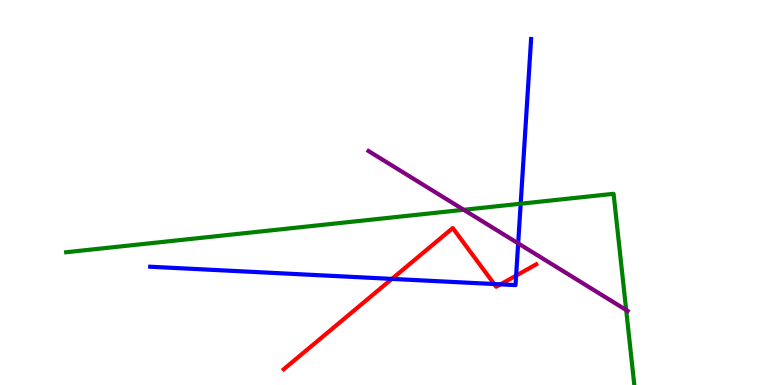[{'lines': ['blue', 'red'], 'intersections': [{'x': 5.06, 'y': 2.76}, {'x': 6.38, 'y': 2.62}, {'x': 6.46, 'y': 2.61}, {'x': 6.66, 'y': 2.84}]}, {'lines': ['green', 'red'], 'intersections': []}, {'lines': ['purple', 'red'], 'intersections': []}, {'lines': ['blue', 'green'], 'intersections': [{'x': 6.72, 'y': 4.71}]}, {'lines': ['blue', 'purple'], 'intersections': [{'x': 6.69, 'y': 3.68}]}, {'lines': ['green', 'purple'], 'intersections': [{'x': 5.98, 'y': 4.55}, {'x': 8.08, 'y': 1.95}]}]